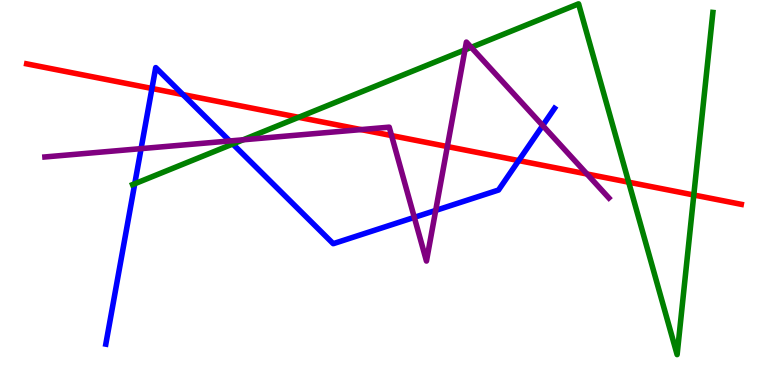[{'lines': ['blue', 'red'], 'intersections': [{'x': 1.96, 'y': 7.7}, {'x': 2.36, 'y': 7.54}, {'x': 6.69, 'y': 5.83}]}, {'lines': ['green', 'red'], 'intersections': [{'x': 3.85, 'y': 6.95}, {'x': 8.11, 'y': 5.27}, {'x': 8.95, 'y': 4.94}]}, {'lines': ['purple', 'red'], 'intersections': [{'x': 4.66, 'y': 6.63}, {'x': 5.05, 'y': 6.48}, {'x': 5.77, 'y': 6.19}, {'x': 7.57, 'y': 5.48}]}, {'lines': ['blue', 'green'], 'intersections': [{'x': 1.74, 'y': 5.23}, {'x': 3.0, 'y': 6.26}]}, {'lines': ['blue', 'purple'], 'intersections': [{'x': 1.82, 'y': 6.14}, {'x': 2.96, 'y': 6.34}, {'x': 5.35, 'y': 4.35}, {'x': 5.62, 'y': 4.53}, {'x': 7.0, 'y': 6.74}]}, {'lines': ['green', 'purple'], 'intersections': [{'x': 3.14, 'y': 6.37}, {'x': 6.0, 'y': 8.7}, {'x': 6.08, 'y': 8.77}]}]